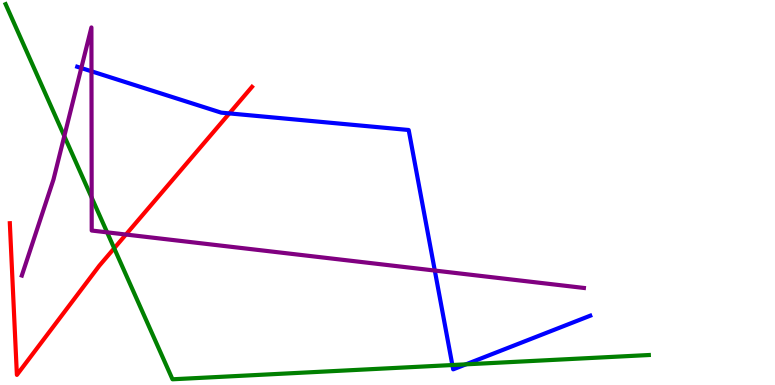[{'lines': ['blue', 'red'], 'intersections': [{'x': 2.96, 'y': 7.05}]}, {'lines': ['green', 'red'], 'intersections': [{'x': 1.47, 'y': 3.55}]}, {'lines': ['purple', 'red'], 'intersections': [{'x': 1.62, 'y': 3.91}]}, {'lines': ['blue', 'green'], 'intersections': [{'x': 5.84, 'y': 0.519}, {'x': 6.01, 'y': 0.537}]}, {'lines': ['blue', 'purple'], 'intersections': [{'x': 1.05, 'y': 8.23}, {'x': 1.18, 'y': 8.15}, {'x': 5.61, 'y': 2.97}]}, {'lines': ['green', 'purple'], 'intersections': [{'x': 0.83, 'y': 6.46}, {'x': 1.18, 'y': 4.87}, {'x': 1.38, 'y': 3.97}]}]